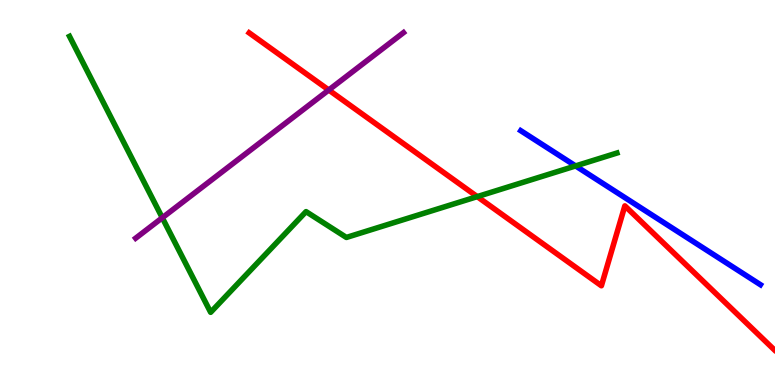[{'lines': ['blue', 'red'], 'intersections': []}, {'lines': ['green', 'red'], 'intersections': [{'x': 6.16, 'y': 4.89}]}, {'lines': ['purple', 'red'], 'intersections': [{'x': 4.24, 'y': 7.66}]}, {'lines': ['blue', 'green'], 'intersections': [{'x': 7.43, 'y': 5.69}]}, {'lines': ['blue', 'purple'], 'intersections': []}, {'lines': ['green', 'purple'], 'intersections': [{'x': 2.09, 'y': 4.34}]}]